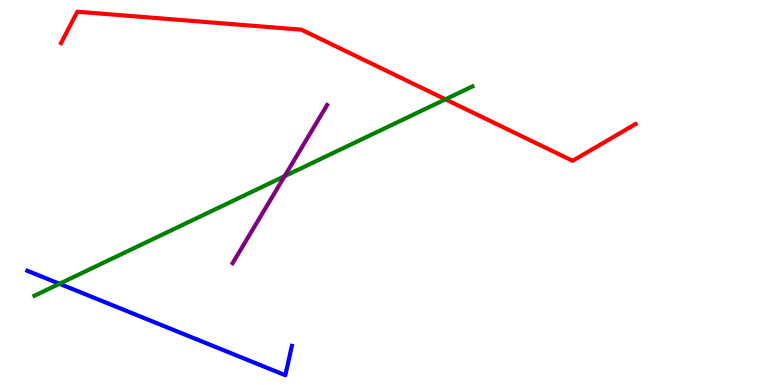[{'lines': ['blue', 'red'], 'intersections': []}, {'lines': ['green', 'red'], 'intersections': [{'x': 5.75, 'y': 7.42}]}, {'lines': ['purple', 'red'], 'intersections': []}, {'lines': ['blue', 'green'], 'intersections': [{'x': 0.767, 'y': 2.63}]}, {'lines': ['blue', 'purple'], 'intersections': []}, {'lines': ['green', 'purple'], 'intersections': [{'x': 3.67, 'y': 5.42}]}]